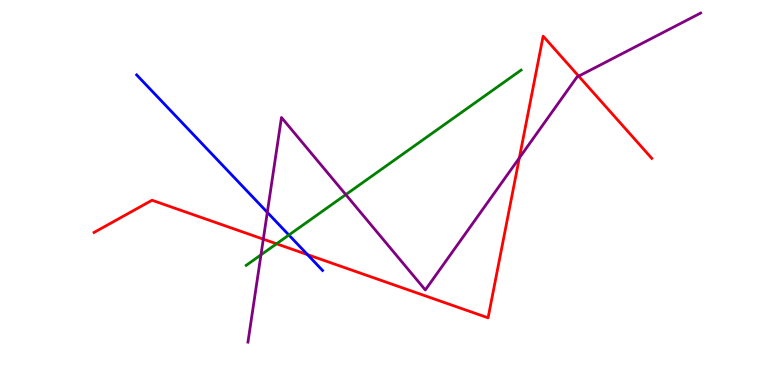[{'lines': ['blue', 'red'], 'intersections': [{'x': 3.97, 'y': 3.39}]}, {'lines': ['green', 'red'], 'intersections': [{'x': 3.57, 'y': 3.67}]}, {'lines': ['purple', 'red'], 'intersections': [{'x': 3.4, 'y': 3.79}, {'x': 6.7, 'y': 5.9}, {'x': 7.47, 'y': 8.02}]}, {'lines': ['blue', 'green'], 'intersections': [{'x': 3.73, 'y': 3.9}]}, {'lines': ['blue', 'purple'], 'intersections': [{'x': 3.45, 'y': 4.48}]}, {'lines': ['green', 'purple'], 'intersections': [{'x': 3.37, 'y': 3.38}, {'x': 4.46, 'y': 4.95}]}]